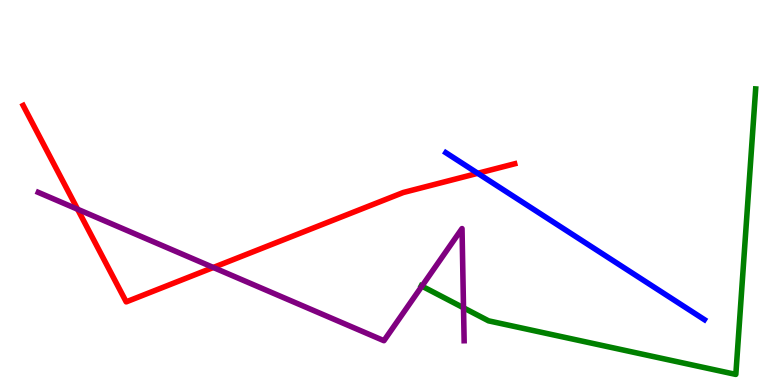[{'lines': ['blue', 'red'], 'intersections': [{'x': 6.16, 'y': 5.5}]}, {'lines': ['green', 'red'], 'intersections': []}, {'lines': ['purple', 'red'], 'intersections': [{'x': 1.0, 'y': 4.57}, {'x': 2.75, 'y': 3.05}]}, {'lines': ['blue', 'green'], 'intersections': []}, {'lines': ['blue', 'purple'], 'intersections': []}, {'lines': ['green', 'purple'], 'intersections': [{'x': 5.44, 'y': 2.57}, {'x': 5.98, 'y': 2.01}]}]